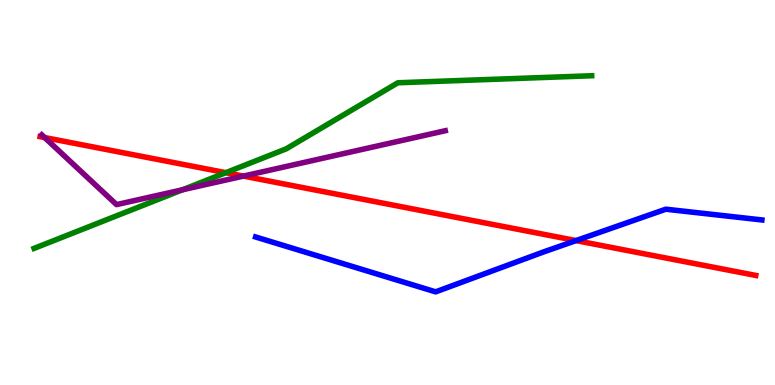[{'lines': ['blue', 'red'], 'intersections': [{'x': 7.43, 'y': 3.75}]}, {'lines': ['green', 'red'], 'intersections': [{'x': 2.91, 'y': 5.51}]}, {'lines': ['purple', 'red'], 'intersections': [{'x': 0.576, 'y': 6.43}, {'x': 3.14, 'y': 5.43}]}, {'lines': ['blue', 'green'], 'intersections': []}, {'lines': ['blue', 'purple'], 'intersections': []}, {'lines': ['green', 'purple'], 'intersections': [{'x': 2.36, 'y': 5.07}]}]